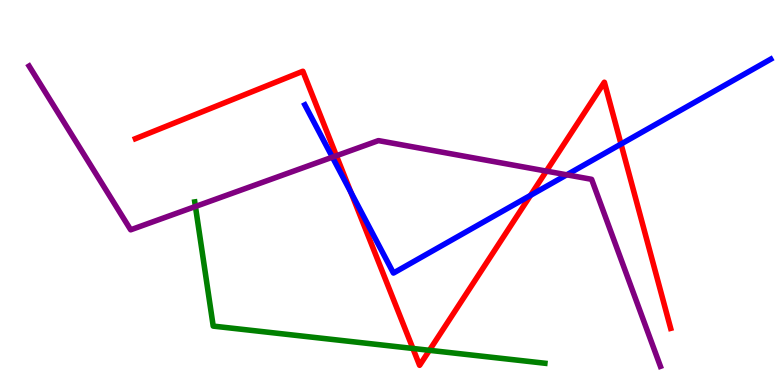[{'lines': ['blue', 'red'], 'intersections': [{'x': 4.53, 'y': 5.0}, {'x': 6.85, 'y': 4.93}, {'x': 8.01, 'y': 6.26}]}, {'lines': ['green', 'red'], 'intersections': [{'x': 5.33, 'y': 0.949}, {'x': 5.54, 'y': 0.901}]}, {'lines': ['purple', 'red'], 'intersections': [{'x': 4.34, 'y': 5.95}, {'x': 7.05, 'y': 5.56}]}, {'lines': ['blue', 'green'], 'intersections': []}, {'lines': ['blue', 'purple'], 'intersections': [{'x': 4.29, 'y': 5.92}, {'x': 7.31, 'y': 5.46}]}, {'lines': ['green', 'purple'], 'intersections': [{'x': 2.52, 'y': 4.64}]}]